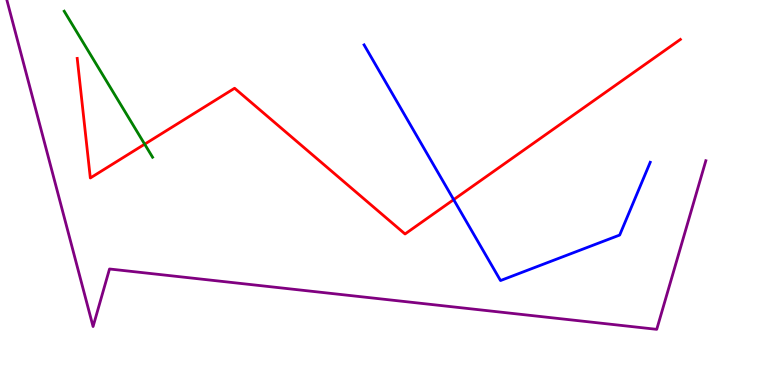[{'lines': ['blue', 'red'], 'intersections': [{'x': 5.85, 'y': 4.81}]}, {'lines': ['green', 'red'], 'intersections': [{'x': 1.87, 'y': 6.26}]}, {'lines': ['purple', 'red'], 'intersections': []}, {'lines': ['blue', 'green'], 'intersections': []}, {'lines': ['blue', 'purple'], 'intersections': []}, {'lines': ['green', 'purple'], 'intersections': []}]